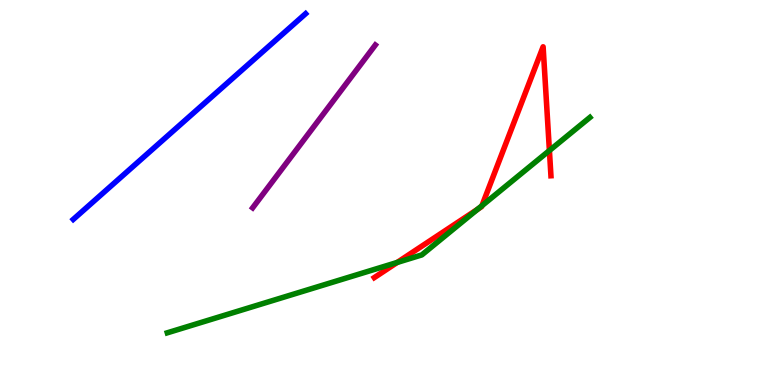[{'lines': ['blue', 'red'], 'intersections': []}, {'lines': ['green', 'red'], 'intersections': [{'x': 5.13, 'y': 3.18}, {'x': 6.16, 'y': 4.57}, {'x': 6.22, 'y': 4.66}, {'x': 7.09, 'y': 6.09}]}, {'lines': ['purple', 'red'], 'intersections': []}, {'lines': ['blue', 'green'], 'intersections': []}, {'lines': ['blue', 'purple'], 'intersections': []}, {'lines': ['green', 'purple'], 'intersections': []}]